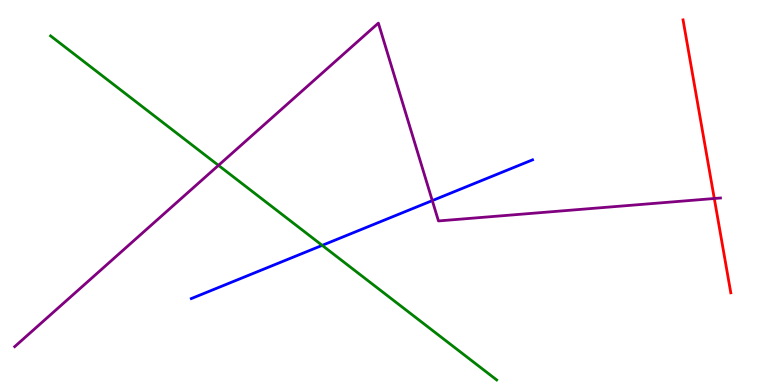[{'lines': ['blue', 'red'], 'intersections': []}, {'lines': ['green', 'red'], 'intersections': []}, {'lines': ['purple', 'red'], 'intersections': [{'x': 9.22, 'y': 4.84}]}, {'lines': ['blue', 'green'], 'intersections': [{'x': 4.16, 'y': 3.63}]}, {'lines': ['blue', 'purple'], 'intersections': [{'x': 5.58, 'y': 4.79}]}, {'lines': ['green', 'purple'], 'intersections': [{'x': 2.82, 'y': 5.7}]}]